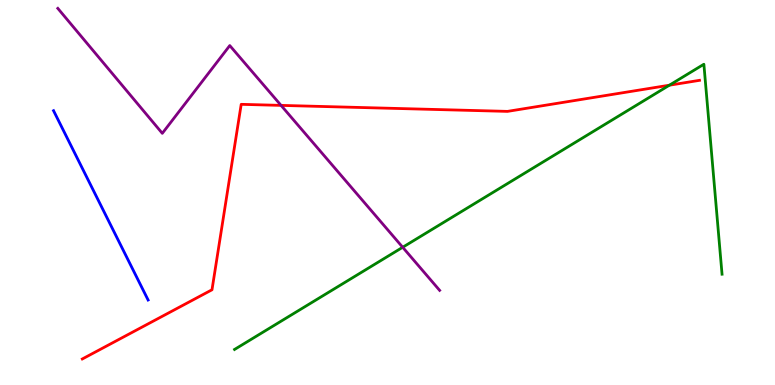[{'lines': ['blue', 'red'], 'intersections': []}, {'lines': ['green', 'red'], 'intersections': [{'x': 8.64, 'y': 7.79}]}, {'lines': ['purple', 'red'], 'intersections': [{'x': 3.63, 'y': 7.26}]}, {'lines': ['blue', 'green'], 'intersections': []}, {'lines': ['blue', 'purple'], 'intersections': []}, {'lines': ['green', 'purple'], 'intersections': [{'x': 5.2, 'y': 3.58}]}]